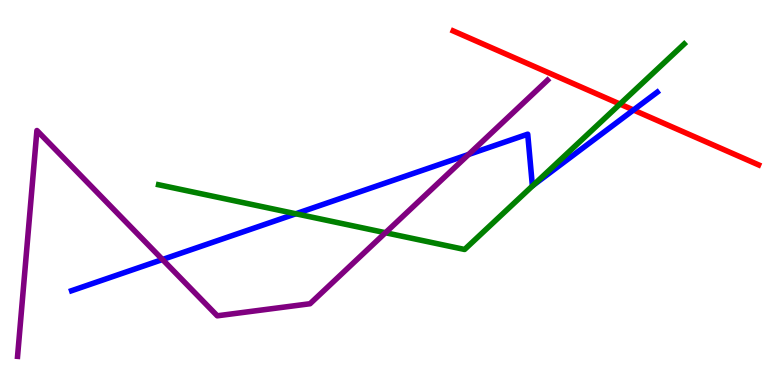[{'lines': ['blue', 'red'], 'intersections': [{'x': 8.17, 'y': 7.14}]}, {'lines': ['green', 'red'], 'intersections': [{'x': 8.0, 'y': 7.3}]}, {'lines': ['purple', 'red'], 'intersections': []}, {'lines': ['blue', 'green'], 'intersections': [{'x': 3.82, 'y': 4.45}, {'x': 6.88, 'y': 5.19}]}, {'lines': ['blue', 'purple'], 'intersections': [{'x': 2.1, 'y': 3.26}, {'x': 6.05, 'y': 5.99}]}, {'lines': ['green', 'purple'], 'intersections': [{'x': 4.97, 'y': 3.96}]}]